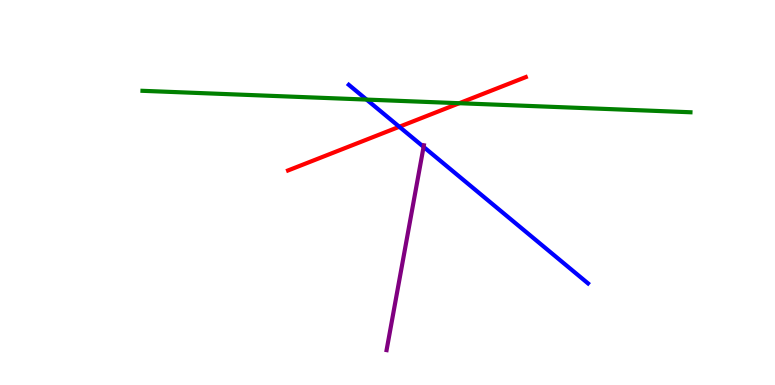[{'lines': ['blue', 'red'], 'intersections': [{'x': 5.15, 'y': 6.71}]}, {'lines': ['green', 'red'], 'intersections': [{'x': 5.93, 'y': 7.32}]}, {'lines': ['purple', 'red'], 'intersections': []}, {'lines': ['blue', 'green'], 'intersections': [{'x': 4.73, 'y': 7.41}]}, {'lines': ['blue', 'purple'], 'intersections': [{'x': 5.47, 'y': 6.18}]}, {'lines': ['green', 'purple'], 'intersections': []}]